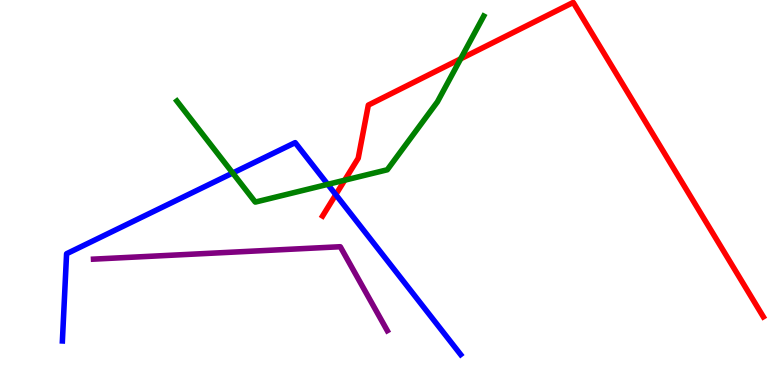[{'lines': ['blue', 'red'], 'intersections': [{'x': 4.33, 'y': 4.94}]}, {'lines': ['green', 'red'], 'intersections': [{'x': 4.45, 'y': 5.32}, {'x': 5.94, 'y': 8.47}]}, {'lines': ['purple', 'red'], 'intersections': []}, {'lines': ['blue', 'green'], 'intersections': [{'x': 3.0, 'y': 5.51}, {'x': 4.23, 'y': 5.21}]}, {'lines': ['blue', 'purple'], 'intersections': []}, {'lines': ['green', 'purple'], 'intersections': []}]